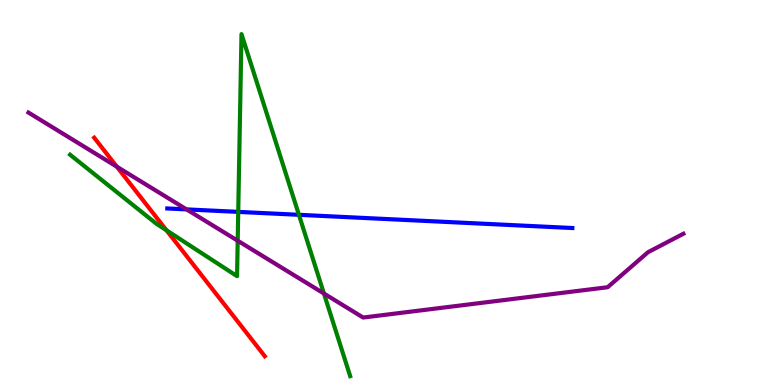[{'lines': ['blue', 'red'], 'intersections': []}, {'lines': ['green', 'red'], 'intersections': [{'x': 2.15, 'y': 4.02}]}, {'lines': ['purple', 'red'], 'intersections': [{'x': 1.51, 'y': 5.67}]}, {'lines': ['blue', 'green'], 'intersections': [{'x': 3.07, 'y': 4.5}, {'x': 3.86, 'y': 4.42}]}, {'lines': ['blue', 'purple'], 'intersections': [{'x': 2.41, 'y': 4.56}]}, {'lines': ['green', 'purple'], 'intersections': [{'x': 3.07, 'y': 3.75}, {'x': 4.18, 'y': 2.38}]}]